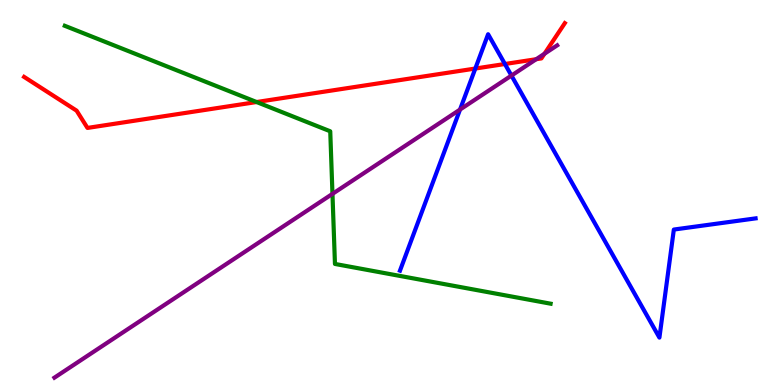[{'lines': ['blue', 'red'], 'intersections': [{'x': 6.13, 'y': 8.22}, {'x': 6.52, 'y': 8.34}]}, {'lines': ['green', 'red'], 'intersections': [{'x': 3.31, 'y': 7.35}]}, {'lines': ['purple', 'red'], 'intersections': [{'x': 6.92, 'y': 8.46}, {'x': 7.03, 'y': 8.6}]}, {'lines': ['blue', 'green'], 'intersections': []}, {'lines': ['blue', 'purple'], 'intersections': [{'x': 5.94, 'y': 7.15}, {'x': 6.6, 'y': 8.04}]}, {'lines': ['green', 'purple'], 'intersections': [{'x': 4.29, 'y': 4.96}]}]